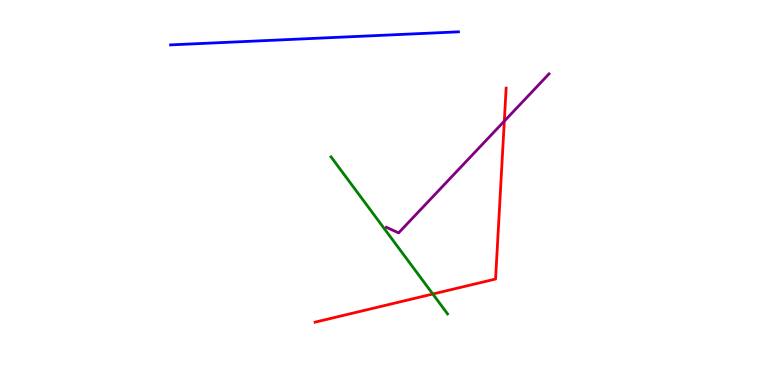[{'lines': ['blue', 'red'], 'intersections': []}, {'lines': ['green', 'red'], 'intersections': [{'x': 5.58, 'y': 2.36}]}, {'lines': ['purple', 'red'], 'intersections': [{'x': 6.51, 'y': 6.85}]}, {'lines': ['blue', 'green'], 'intersections': []}, {'lines': ['blue', 'purple'], 'intersections': []}, {'lines': ['green', 'purple'], 'intersections': []}]